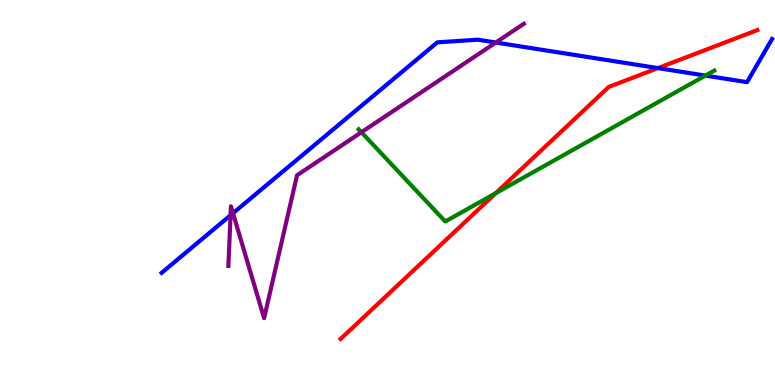[{'lines': ['blue', 'red'], 'intersections': [{'x': 8.49, 'y': 8.23}]}, {'lines': ['green', 'red'], 'intersections': [{'x': 6.4, 'y': 4.98}]}, {'lines': ['purple', 'red'], 'intersections': []}, {'lines': ['blue', 'green'], 'intersections': [{'x': 9.1, 'y': 8.04}]}, {'lines': ['blue', 'purple'], 'intersections': [{'x': 2.97, 'y': 4.41}, {'x': 3.01, 'y': 4.46}, {'x': 6.4, 'y': 8.9}]}, {'lines': ['green', 'purple'], 'intersections': [{'x': 4.66, 'y': 6.56}]}]